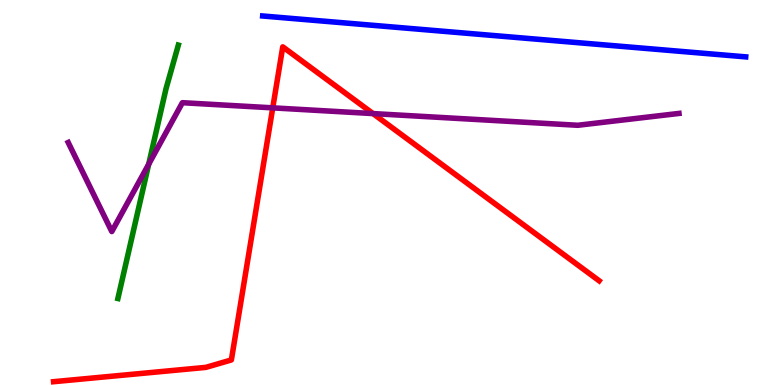[{'lines': ['blue', 'red'], 'intersections': []}, {'lines': ['green', 'red'], 'intersections': []}, {'lines': ['purple', 'red'], 'intersections': [{'x': 3.52, 'y': 7.2}, {'x': 4.81, 'y': 7.05}]}, {'lines': ['blue', 'green'], 'intersections': []}, {'lines': ['blue', 'purple'], 'intersections': []}, {'lines': ['green', 'purple'], 'intersections': [{'x': 1.92, 'y': 5.74}]}]